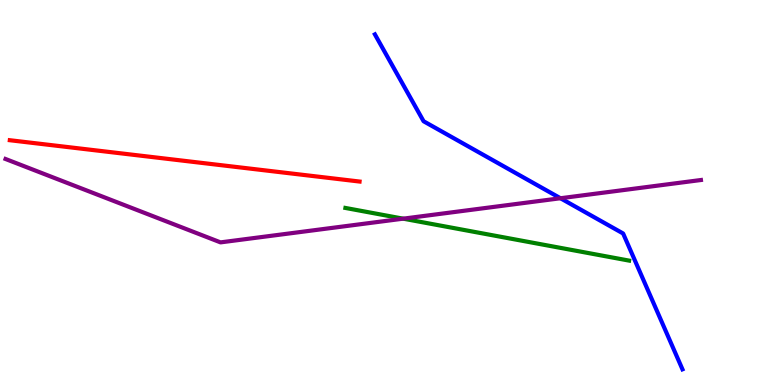[{'lines': ['blue', 'red'], 'intersections': []}, {'lines': ['green', 'red'], 'intersections': []}, {'lines': ['purple', 'red'], 'intersections': []}, {'lines': ['blue', 'green'], 'intersections': []}, {'lines': ['blue', 'purple'], 'intersections': [{'x': 7.23, 'y': 4.85}]}, {'lines': ['green', 'purple'], 'intersections': [{'x': 5.2, 'y': 4.32}]}]